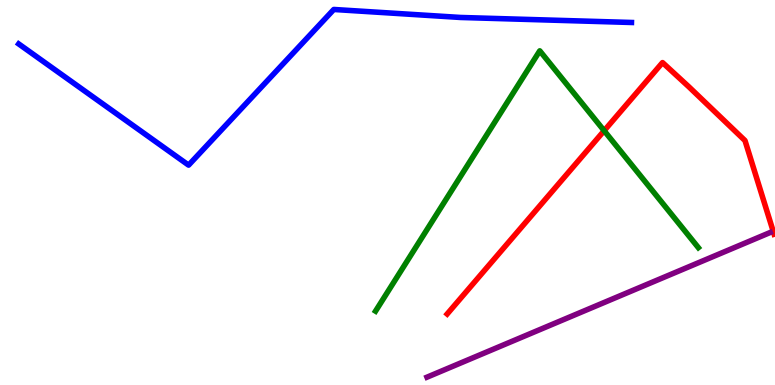[{'lines': ['blue', 'red'], 'intersections': []}, {'lines': ['green', 'red'], 'intersections': [{'x': 7.8, 'y': 6.6}]}, {'lines': ['purple', 'red'], 'intersections': []}, {'lines': ['blue', 'green'], 'intersections': []}, {'lines': ['blue', 'purple'], 'intersections': []}, {'lines': ['green', 'purple'], 'intersections': []}]